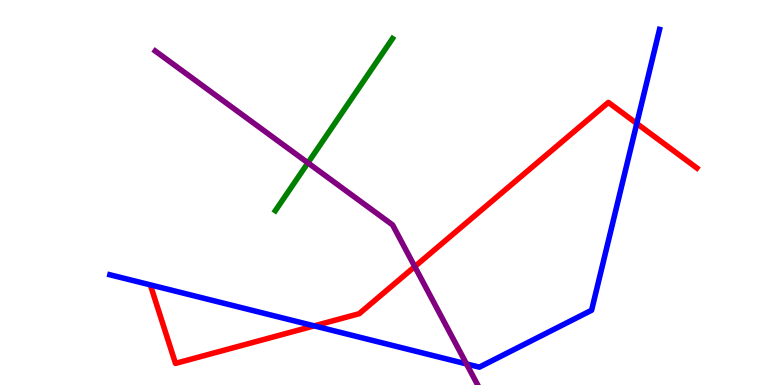[{'lines': ['blue', 'red'], 'intersections': [{'x': 4.05, 'y': 1.54}, {'x': 8.22, 'y': 6.79}]}, {'lines': ['green', 'red'], 'intersections': []}, {'lines': ['purple', 'red'], 'intersections': [{'x': 5.35, 'y': 3.08}]}, {'lines': ['blue', 'green'], 'intersections': []}, {'lines': ['blue', 'purple'], 'intersections': [{'x': 6.02, 'y': 0.547}]}, {'lines': ['green', 'purple'], 'intersections': [{'x': 3.97, 'y': 5.77}]}]